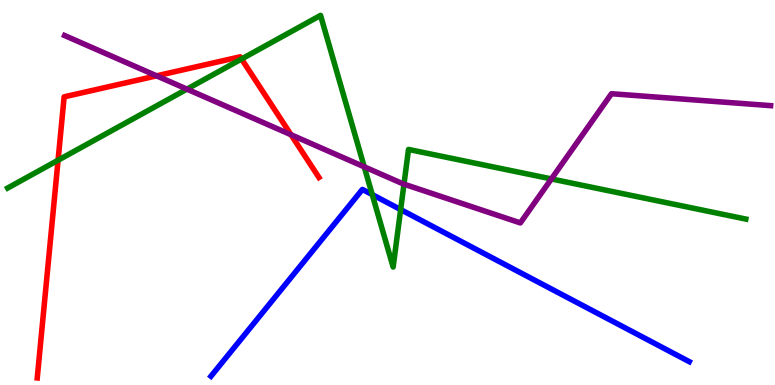[{'lines': ['blue', 'red'], 'intersections': []}, {'lines': ['green', 'red'], 'intersections': [{'x': 0.749, 'y': 5.84}, {'x': 3.12, 'y': 8.47}]}, {'lines': ['purple', 'red'], 'intersections': [{'x': 2.02, 'y': 8.03}, {'x': 3.76, 'y': 6.5}]}, {'lines': ['blue', 'green'], 'intersections': [{'x': 4.8, 'y': 4.94}, {'x': 5.17, 'y': 4.56}]}, {'lines': ['blue', 'purple'], 'intersections': []}, {'lines': ['green', 'purple'], 'intersections': [{'x': 2.41, 'y': 7.68}, {'x': 4.7, 'y': 5.67}, {'x': 5.21, 'y': 5.22}, {'x': 7.11, 'y': 5.35}]}]